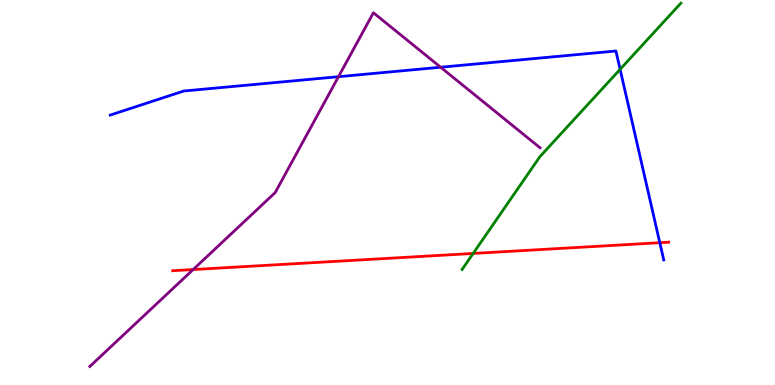[{'lines': ['blue', 'red'], 'intersections': [{'x': 8.51, 'y': 3.7}]}, {'lines': ['green', 'red'], 'intersections': [{'x': 6.11, 'y': 3.42}]}, {'lines': ['purple', 'red'], 'intersections': [{'x': 2.49, 'y': 3.0}]}, {'lines': ['blue', 'green'], 'intersections': [{'x': 8.0, 'y': 8.2}]}, {'lines': ['blue', 'purple'], 'intersections': [{'x': 4.37, 'y': 8.01}, {'x': 5.69, 'y': 8.25}]}, {'lines': ['green', 'purple'], 'intersections': []}]